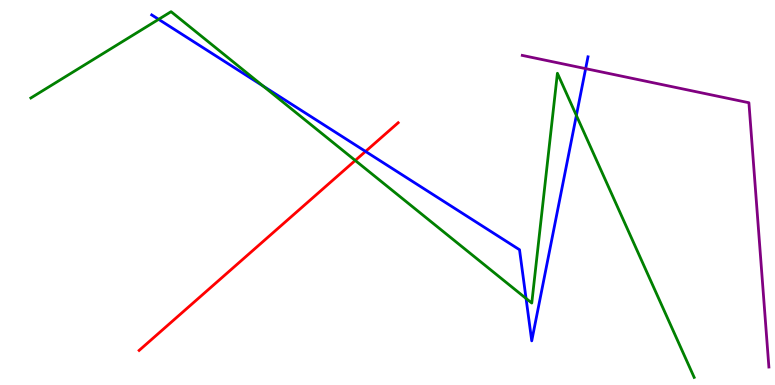[{'lines': ['blue', 'red'], 'intersections': [{'x': 4.72, 'y': 6.07}]}, {'lines': ['green', 'red'], 'intersections': [{'x': 4.58, 'y': 5.83}]}, {'lines': ['purple', 'red'], 'intersections': []}, {'lines': ['blue', 'green'], 'intersections': [{'x': 2.05, 'y': 9.5}, {'x': 3.4, 'y': 7.76}, {'x': 6.79, 'y': 2.25}, {'x': 7.44, 'y': 7.0}]}, {'lines': ['blue', 'purple'], 'intersections': [{'x': 7.56, 'y': 8.22}]}, {'lines': ['green', 'purple'], 'intersections': []}]